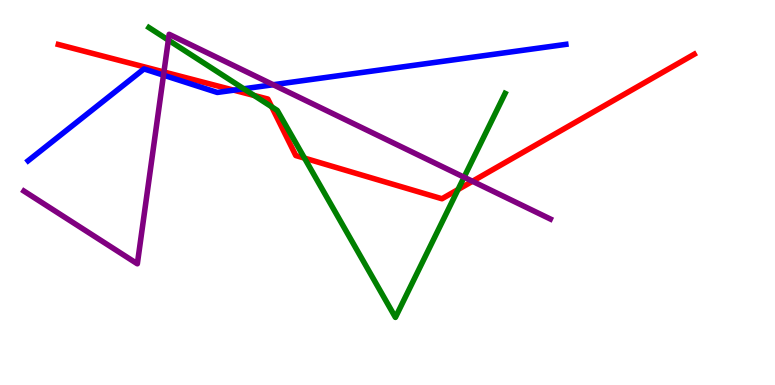[{'lines': ['blue', 'red'], 'intersections': [{'x': 3.02, 'y': 7.66}]}, {'lines': ['green', 'red'], 'intersections': [{'x': 3.28, 'y': 7.52}, {'x': 3.51, 'y': 7.23}, {'x': 3.93, 'y': 5.89}, {'x': 5.91, 'y': 5.08}]}, {'lines': ['purple', 'red'], 'intersections': [{'x': 2.12, 'y': 8.13}, {'x': 6.1, 'y': 5.29}]}, {'lines': ['blue', 'green'], 'intersections': [{'x': 3.15, 'y': 7.69}]}, {'lines': ['blue', 'purple'], 'intersections': [{'x': 2.11, 'y': 8.05}, {'x': 3.53, 'y': 7.8}]}, {'lines': ['green', 'purple'], 'intersections': [{'x': 2.17, 'y': 8.96}, {'x': 5.99, 'y': 5.4}]}]